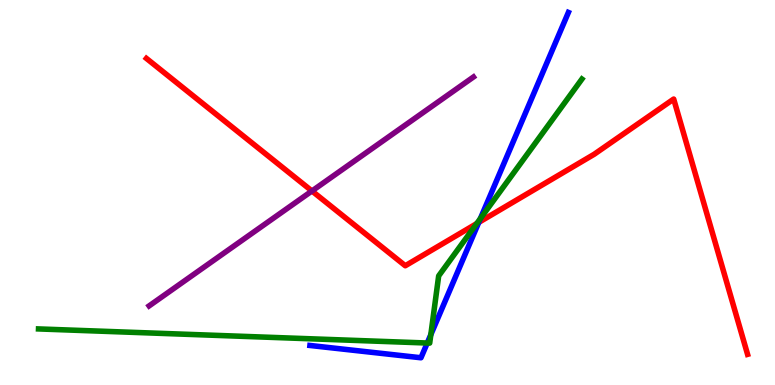[{'lines': ['blue', 'red'], 'intersections': [{'x': 6.18, 'y': 4.22}]}, {'lines': ['green', 'red'], 'intersections': [{'x': 6.15, 'y': 4.19}]}, {'lines': ['purple', 'red'], 'intersections': [{'x': 4.03, 'y': 5.04}]}, {'lines': ['blue', 'green'], 'intersections': [{'x': 5.51, 'y': 1.09}, {'x': 5.56, 'y': 1.31}, {'x': 6.2, 'y': 4.32}]}, {'lines': ['blue', 'purple'], 'intersections': []}, {'lines': ['green', 'purple'], 'intersections': []}]